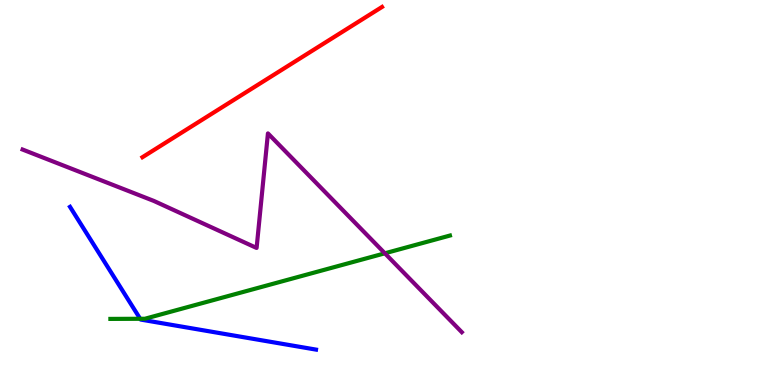[{'lines': ['blue', 'red'], 'intersections': []}, {'lines': ['green', 'red'], 'intersections': []}, {'lines': ['purple', 'red'], 'intersections': []}, {'lines': ['blue', 'green'], 'intersections': [{'x': 1.81, 'y': 1.72}]}, {'lines': ['blue', 'purple'], 'intersections': []}, {'lines': ['green', 'purple'], 'intersections': [{'x': 4.97, 'y': 3.42}]}]